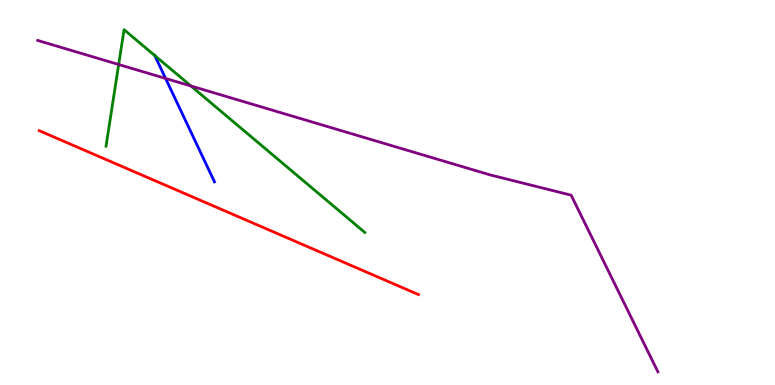[{'lines': ['blue', 'red'], 'intersections': []}, {'lines': ['green', 'red'], 'intersections': []}, {'lines': ['purple', 'red'], 'intersections': []}, {'lines': ['blue', 'green'], 'intersections': [{'x': 2.0, 'y': 8.56}]}, {'lines': ['blue', 'purple'], 'intersections': [{'x': 2.14, 'y': 7.96}]}, {'lines': ['green', 'purple'], 'intersections': [{'x': 1.53, 'y': 8.32}, {'x': 2.46, 'y': 7.77}]}]